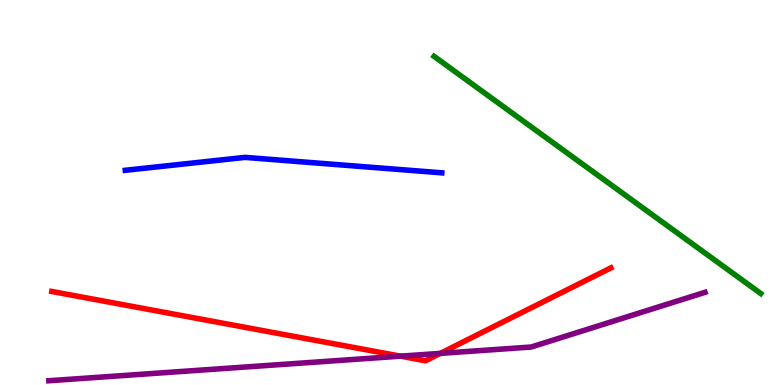[{'lines': ['blue', 'red'], 'intersections': []}, {'lines': ['green', 'red'], 'intersections': []}, {'lines': ['purple', 'red'], 'intersections': [{'x': 5.17, 'y': 0.749}, {'x': 5.68, 'y': 0.821}]}, {'lines': ['blue', 'green'], 'intersections': []}, {'lines': ['blue', 'purple'], 'intersections': []}, {'lines': ['green', 'purple'], 'intersections': []}]